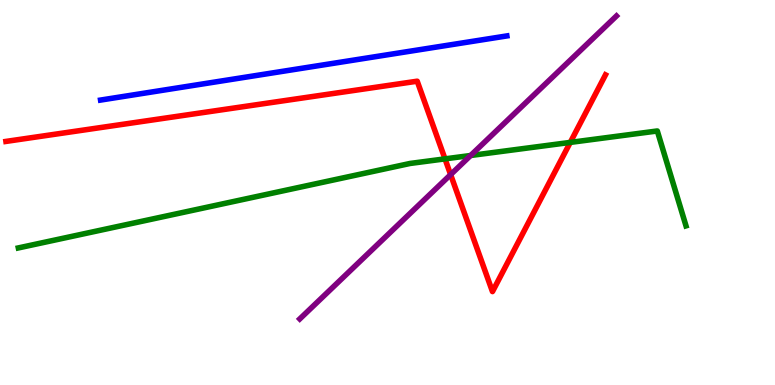[{'lines': ['blue', 'red'], 'intersections': []}, {'lines': ['green', 'red'], 'intersections': [{'x': 5.74, 'y': 5.87}, {'x': 7.36, 'y': 6.3}]}, {'lines': ['purple', 'red'], 'intersections': [{'x': 5.81, 'y': 5.46}]}, {'lines': ['blue', 'green'], 'intersections': []}, {'lines': ['blue', 'purple'], 'intersections': []}, {'lines': ['green', 'purple'], 'intersections': [{'x': 6.07, 'y': 5.96}]}]